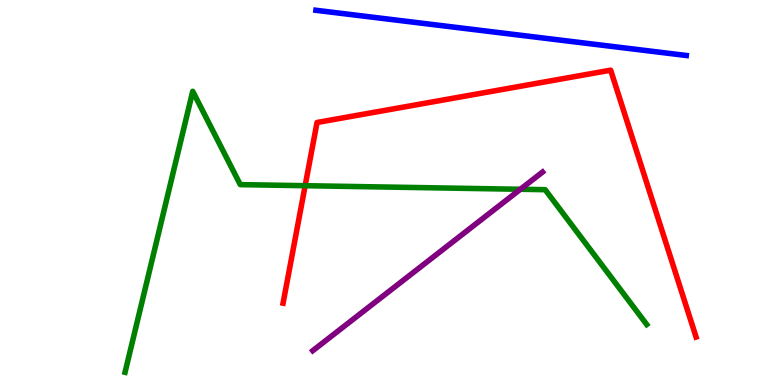[{'lines': ['blue', 'red'], 'intersections': []}, {'lines': ['green', 'red'], 'intersections': [{'x': 3.94, 'y': 5.18}]}, {'lines': ['purple', 'red'], 'intersections': []}, {'lines': ['blue', 'green'], 'intersections': []}, {'lines': ['blue', 'purple'], 'intersections': []}, {'lines': ['green', 'purple'], 'intersections': [{'x': 6.71, 'y': 5.08}]}]